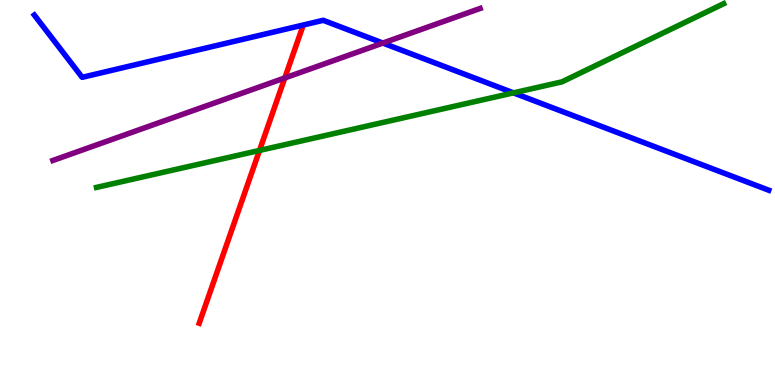[{'lines': ['blue', 'red'], 'intersections': []}, {'lines': ['green', 'red'], 'intersections': [{'x': 3.35, 'y': 6.09}]}, {'lines': ['purple', 'red'], 'intersections': [{'x': 3.67, 'y': 7.98}]}, {'lines': ['blue', 'green'], 'intersections': [{'x': 6.63, 'y': 7.59}]}, {'lines': ['blue', 'purple'], 'intersections': [{'x': 4.94, 'y': 8.88}]}, {'lines': ['green', 'purple'], 'intersections': []}]